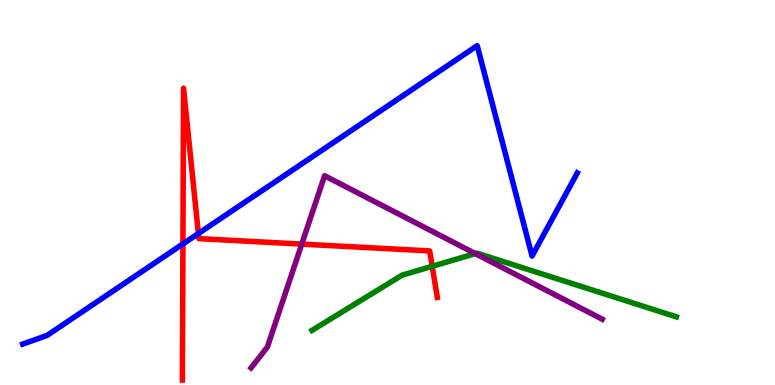[{'lines': ['blue', 'red'], 'intersections': [{'x': 2.36, 'y': 3.66}, {'x': 2.56, 'y': 3.93}]}, {'lines': ['green', 'red'], 'intersections': [{'x': 5.58, 'y': 3.08}]}, {'lines': ['purple', 'red'], 'intersections': [{'x': 3.89, 'y': 3.66}]}, {'lines': ['blue', 'green'], 'intersections': []}, {'lines': ['blue', 'purple'], 'intersections': []}, {'lines': ['green', 'purple'], 'intersections': [{'x': 6.13, 'y': 3.41}]}]